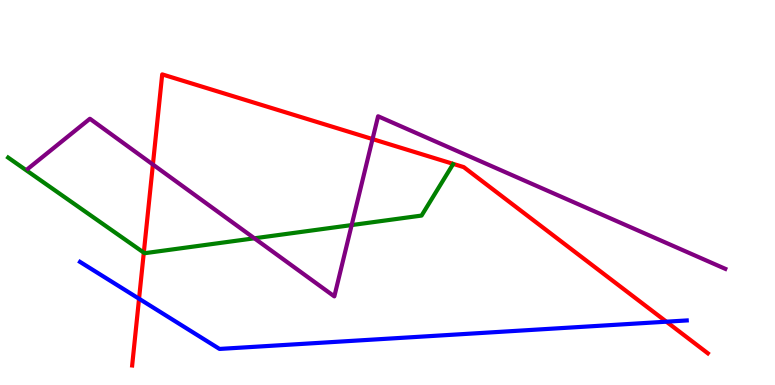[{'lines': ['blue', 'red'], 'intersections': [{'x': 1.79, 'y': 2.24}, {'x': 8.6, 'y': 1.64}]}, {'lines': ['green', 'red'], 'intersections': [{'x': 1.86, 'y': 3.44}]}, {'lines': ['purple', 'red'], 'intersections': [{'x': 1.97, 'y': 5.73}, {'x': 4.81, 'y': 6.39}]}, {'lines': ['blue', 'green'], 'intersections': []}, {'lines': ['blue', 'purple'], 'intersections': []}, {'lines': ['green', 'purple'], 'intersections': [{'x': 3.28, 'y': 3.81}, {'x': 4.54, 'y': 4.15}]}]